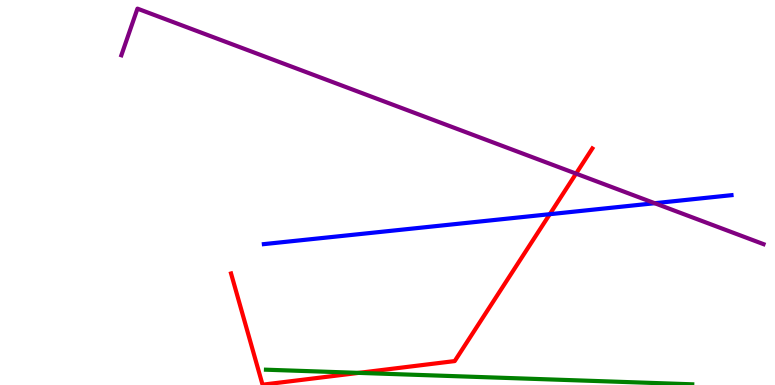[{'lines': ['blue', 'red'], 'intersections': [{'x': 7.09, 'y': 4.44}]}, {'lines': ['green', 'red'], 'intersections': [{'x': 4.63, 'y': 0.315}]}, {'lines': ['purple', 'red'], 'intersections': [{'x': 7.43, 'y': 5.49}]}, {'lines': ['blue', 'green'], 'intersections': []}, {'lines': ['blue', 'purple'], 'intersections': [{'x': 8.45, 'y': 4.72}]}, {'lines': ['green', 'purple'], 'intersections': []}]